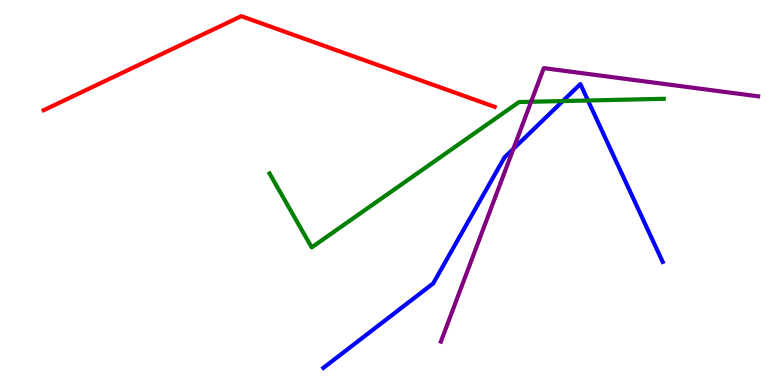[{'lines': ['blue', 'red'], 'intersections': []}, {'lines': ['green', 'red'], 'intersections': []}, {'lines': ['purple', 'red'], 'intersections': []}, {'lines': ['blue', 'green'], 'intersections': [{'x': 7.26, 'y': 7.38}, {'x': 7.59, 'y': 7.39}]}, {'lines': ['blue', 'purple'], 'intersections': [{'x': 6.62, 'y': 6.14}]}, {'lines': ['green', 'purple'], 'intersections': [{'x': 6.85, 'y': 7.36}]}]